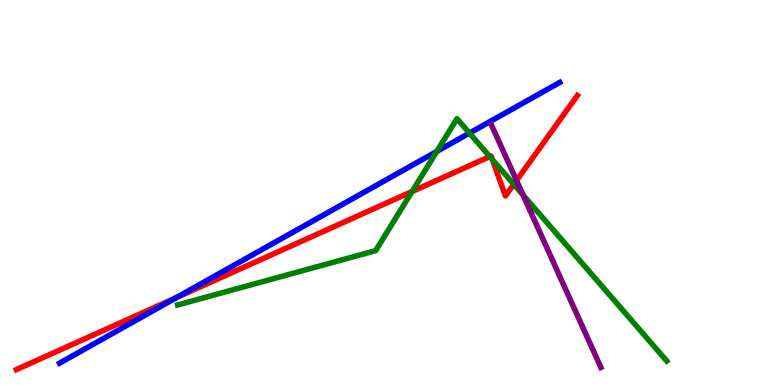[{'lines': ['blue', 'red'], 'intersections': [{'x': 2.28, 'y': 2.27}]}, {'lines': ['green', 'red'], 'intersections': [{'x': 5.32, 'y': 5.03}, {'x': 6.32, 'y': 5.93}, {'x': 6.35, 'y': 5.86}, {'x': 6.63, 'y': 5.21}]}, {'lines': ['purple', 'red'], 'intersections': [{'x': 6.66, 'y': 5.31}]}, {'lines': ['blue', 'green'], 'intersections': [{'x': 5.64, 'y': 6.07}, {'x': 6.06, 'y': 6.54}]}, {'lines': ['blue', 'purple'], 'intersections': []}, {'lines': ['green', 'purple'], 'intersections': [{'x': 6.75, 'y': 4.93}]}]